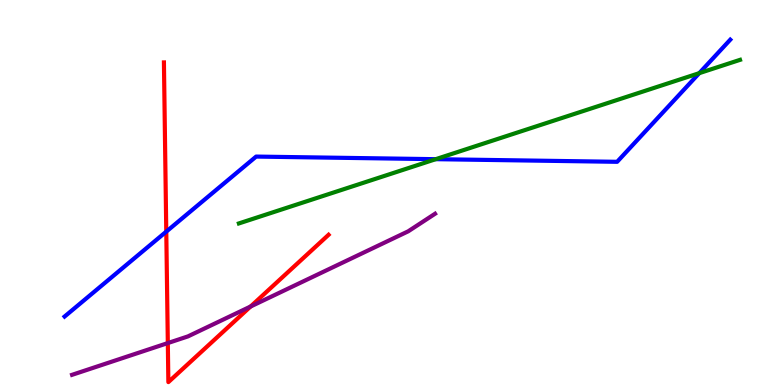[{'lines': ['blue', 'red'], 'intersections': [{'x': 2.15, 'y': 3.98}]}, {'lines': ['green', 'red'], 'intersections': []}, {'lines': ['purple', 'red'], 'intersections': [{'x': 2.17, 'y': 1.09}, {'x': 3.23, 'y': 2.04}]}, {'lines': ['blue', 'green'], 'intersections': [{'x': 5.62, 'y': 5.87}, {'x': 9.02, 'y': 8.1}]}, {'lines': ['blue', 'purple'], 'intersections': []}, {'lines': ['green', 'purple'], 'intersections': []}]